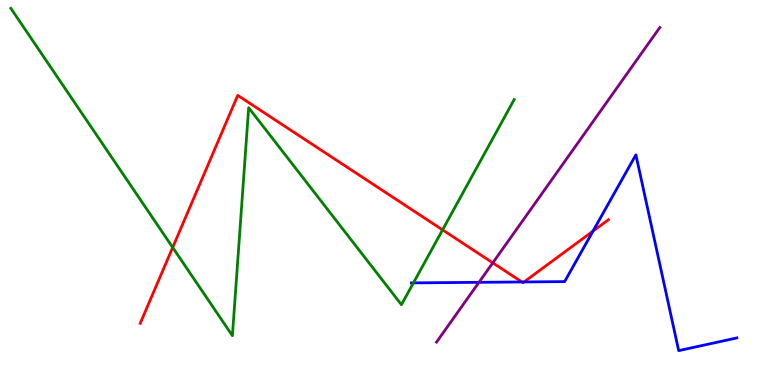[{'lines': ['blue', 'red'], 'intersections': [{'x': 6.73, 'y': 2.68}, {'x': 6.76, 'y': 2.68}, {'x': 7.65, 'y': 4.0}]}, {'lines': ['green', 'red'], 'intersections': [{'x': 2.23, 'y': 3.57}, {'x': 5.71, 'y': 4.03}]}, {'lines': ['purple', 'red'], 'intersections': [{'x': 6.36, 'y': 3.17}]}, {'lines': ['blue', 'green'], 'intersections': [{'x': 5.33, 'y': 2.65}]}, {'lines': ['blue', 'purple'], 'intersections': [{'x': 6.18, 'y': 2.67}]}, {'lines': ['green', 'purple'], 'intersections': []}]